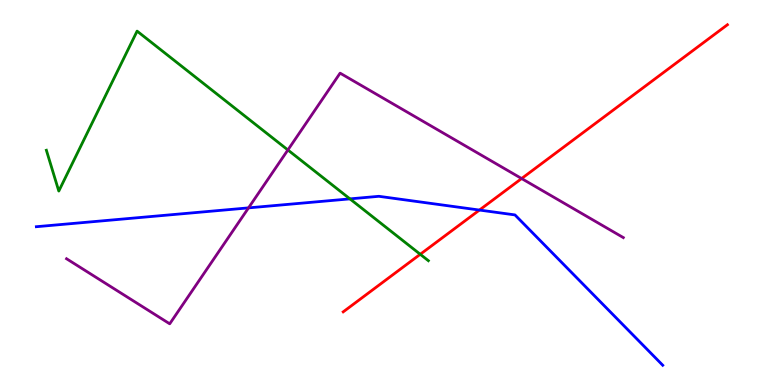[{'lines': ['blue', 'red'], 'intersections': [{'x': 6.19, 'y': 4.54}]}, {'lines': ['green', 'red'], 'intersections': [{'x': 5.42, 'y': 3.4}]}, {'lines': ['purple', 'red'], 'intersections': [{'x': 6.73, 'y': 5.36}]}, {'lines': ['blue', 'green'], 'intersections': [{'x': 4.52, 'y': 4.83}]}, {'lines': ['blue', 'purple'], 'intersections': [{'x': 3.21, 'y': 4.6}]}, {'lines': ['green', 'purple'], 'intersections': [{'x': 3.71, 'y': 6.1}]}]